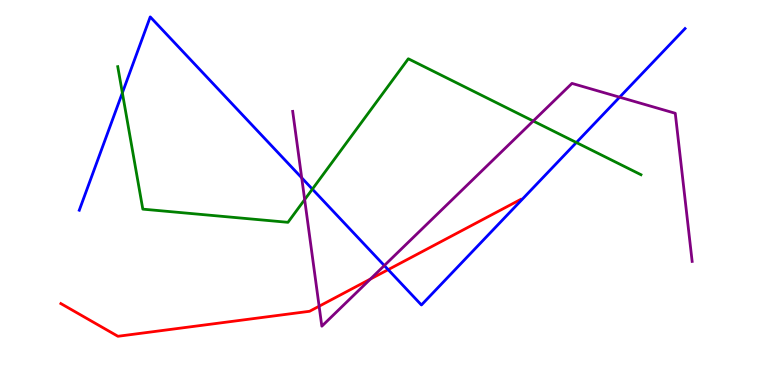[{'lines': ['blue', 'red'], 'intersections': [{'x': 5.01, 'y': 3.0}]}, {'lines': ['green', 'red'], 'intersections': []}, {'lines': ['purple', 'red'], 'intersections': [{'x': 4.12, 'y': 2.05}, {'x': 4.78, 'y': 2.75}]}, {'lines': ['blue', 'green'], 'intersections': [{'x': 1.58, 'y': 7.59}, {'x': 4.03, 'y': 5.09}, {'x': 7.44, 'y': 6.3}]}, {'lines': ['blue', 'purple'], 'intersections': [{'x': 3.89, 'y': 5.38}, {'x': 4.96, 'y': 3.1}, {'x': 8.0, 'y': 7.48}]}, {'lines': ['green', 'purple'], 'intersections': [{'x': 3.93, 'y': 4.82}, {'x': 6.88, 'y': 6.86}]}]